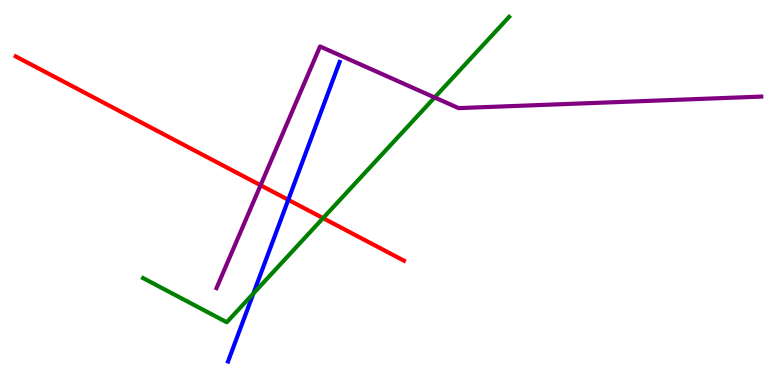[{'lines': ['blue', 'red'], 'intersections': [{'x': 3.72, 'y': 4.81}]}, {'lines': ['green', 'red'], 'intersections': [{'x': 4.17, 'y': 4.33}]}, {'lines': ['purple', 'red'], 'intersections': [{'x': 3.36, 'y': 5.19}]}, {'lines': ['blue', 'green'], 'intersections': [{'x': 3.27, 'y': 2.38}]}, {'lines': ['blue', 'purple'], 'intersections': []}, {'lines': ['green', 'purple'], 'intersections': [{'x': 5.61, 'y': 7.47}]}]